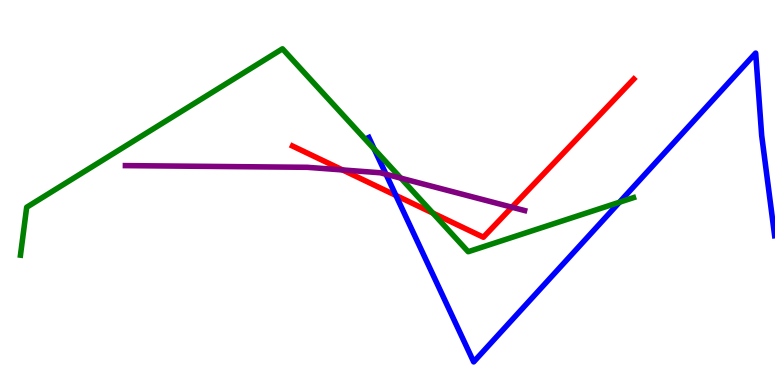[{'lines': ['blue', 'red'], 'intersections': [{'x': 5.11, 'y': 4.92}]}, {'lines': ['green', 'red'], 'intersections': [{'x': 5.58, 'y': 4.47}]}, {'lines': ['purple', 'red'], 'intersections': [{'x': 4.42, 'y': 5.59}, {'x': 6.61, 'y': 4.62}]}, {'lines': ['blue', 'green'], 'intersections': [{'x': 4.83, 'y': 6.13}, {'x': 7.99, 'y': 4.75}]}, {'lines': ['blue', 'purple'], 'intersections': [{'x': 4.98, 'y': 5.47}]}, {'lines': ['green', 'purple'], 'intersections': [{'x': 5.17, 'y': 5.37}]}]